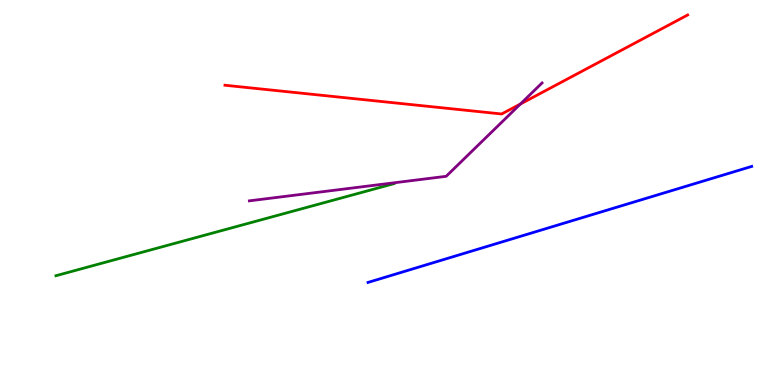[{'lines': ['blue', 'red'], 'intersections': []}, {'lines': ['green', 'red'], 'intersections': []}, {'lines': ['purple', 'red'], 'intersections': [{'x': 6.72, 'y': 7.3}]}, {'lines': ['blue', 'green'], 'intersections': []}, {'lines': ['blue', 'purple'], 'intersections': []}, {'lines': ['green', 'purple'], 'intersections': []}]